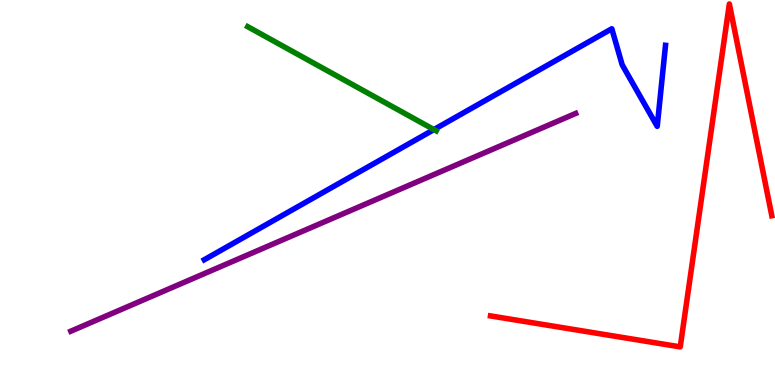[{'lines': ['blue', 'red'], 'intersections': []}, {'lines': ['green', 'red'], 'intersections': []}, {'lines': ['purple', 'red'], 'intersections': []}, {'lines': ['blue', 'green'], 'intersections': [{'x': 5.6, 'y': 6.63}]}, {'lines': ['blue', 'purple'], 'intersections': []}, {'lines': ['green', 'purple'], 'intersections': []}]